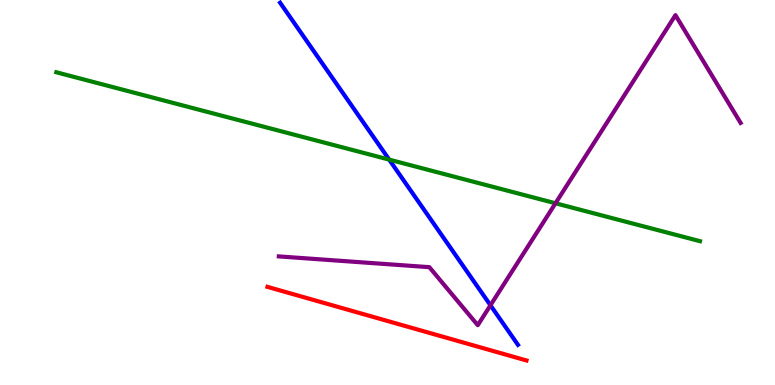[{'lines': ['blue', 'red'], 'intersections': []}, {'lines': ['green', 'red'], 'intersections': []}, {'lines': ['purple', 'red'], 'intersections': []}, {'lines': ['blue', 'green'], 'intersections': [{'x': 5.02, 'y': 5.85}]}, {'lines': ['blue', 'purple'], 'intersections': [{'x': 6.33, 'y': 2.07}]}, {'lines': ['green', 'purple'], 'intersections': [{'x': 7.17, 'y': 4.72}]}]